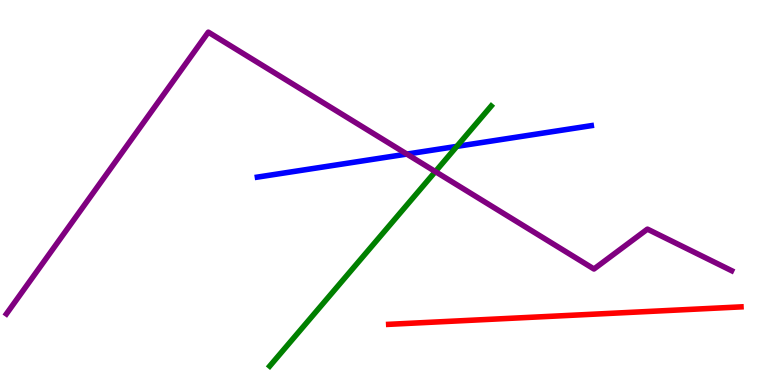[{'lines': ['blue', 'red'], 'intersections': []}, {'lines': ['green', 'red'], 'intersections': []}, {'lines': ['purple', 'red'], 'intersections': []}, {'lines': ['blue', 'green'], 'intersections': [{'x': 5.89, 'y': 6.2}]}, {'lines': ['blue', 'purple'], 'intersections': [{'x': 5.25, 'y': 6.0}]}, {'lines': ['green', 'purple'], 'intersections': [{'x': 5.62, 'y': 5.54}]}]